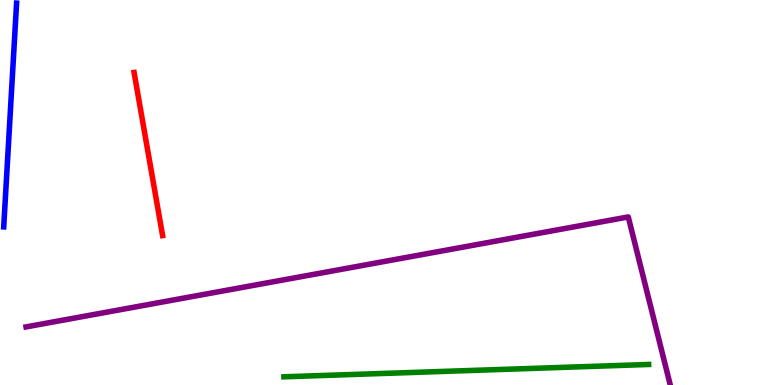[{'lines': ['blue', 'red'], 'intersections': []}, {'lines': ['green', 'red'], 'intersections': []}, {'lines': ['purple', 'red'], 'intersections': []}, {'lines': ['blue', 'green'], 'intersections': []}, {'lines': ['blue', 'purple'], 'intersections': []}, {'lines': ['green', 'purple'], 'intersections': []}]